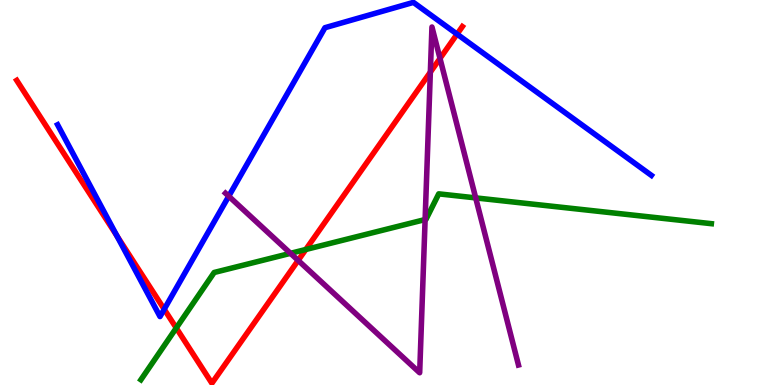[{'lines': ['blue', 'red'], 'intersections': [{'x': 1.51, 'y': 3.87}, {'x': 2.12, 'y': 1.97}, {'x': 5.9, 'y': 9.11}]}, {'lines': ['green', 'red'], 'intersections': [{'x': 2.27, 'y': 1.48}, {'x': 3.95, 'y': 3.52}]}, {'lines': ['purple', 'red'], 'intersections': [{'x': 3.85, 'y': 3.24}, {'x': 5.55, 'y': 8.13}, {'x': 5.68, 'y': 8.48}]}, {'lines': ['blue', 'green'], 'intersections': []}, {'lines': ['blue', 'purple'], 'intersections': [{'x': 2.95, 'y': 4.9}]}, {'lines': ['green', 'purple'], 'intersections': [{'x': 3.75, 'y': 3.42}, {'x': 5.49, 'y': 4.3}, {'x': 6.14, 'y': 4.86}]}]